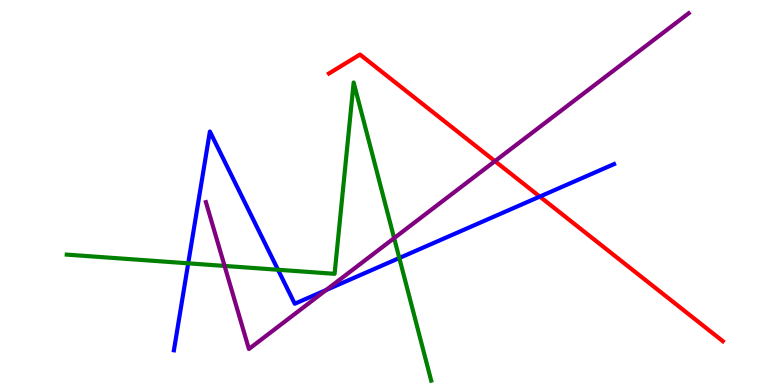[{'lines': ['blue', 'red'], 'intersections': [{'x': 6.97, 'y': 4.89}]}, {'lines': ['green', 'red'], 'intersections': []}, {'lines': ['purple', 'red'], 'intersections': [{'x': 6.39, 'y': 5.81}]}, {'lines': ['blue', 'green'], 'intersections': [{'x': 2.43, 'y': 3.16}, {'x': 3.59, 'y': 2.99}, {'x': 5.15, 'y': 3.3}]}, {'lines': ['blue', 'purple'], 'intersections': [{'x': 4.21, 'y': 2.47}]}, {'lines': ['green', 'purple'], 'intersections': [{'x': 2.9, 'y': 3.09}, {'x': 5.09, 'y': 3.82}]}]